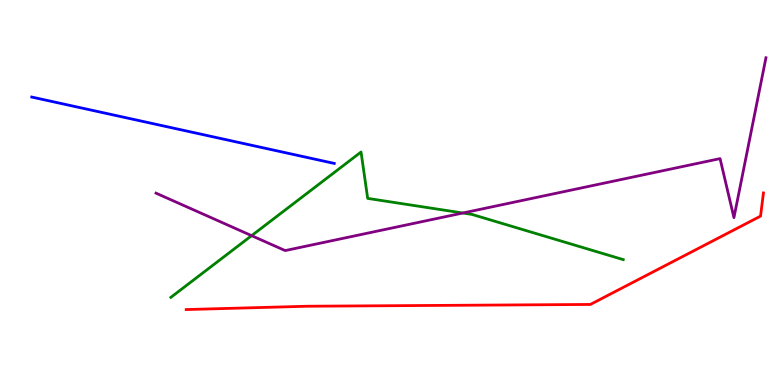[{'lines': ['blue', 'red'], 'intersections': []}, {'lines': ['green', 'red'], 'intersections': []}, {'lines': ['purple', 'red'], 'intersections': []}, {'lines': ['blue', 'green'], 'intersections': []}, {'lines': ['blue', 'purple'], 'intersections': []}, {'lines': ['green', 'purple'], 'intersections': [{'x': 3.25, 'y': 3.88}, {'x': 5.97, 'y': 4.47}]}]